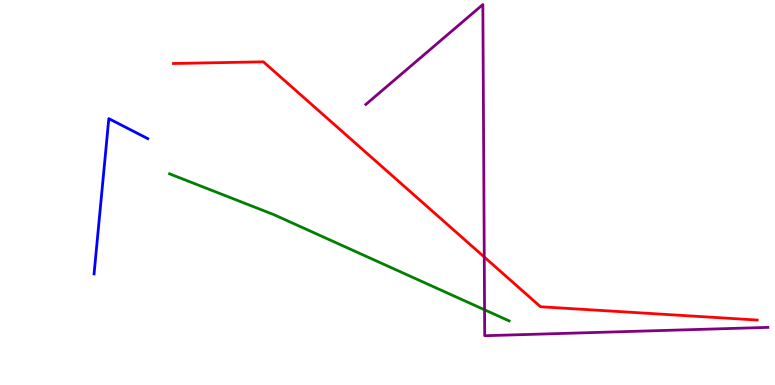[{'lines': ['blue', 'red'], 'intersections': []}, {'lines': ['green', 'red'], 'intersections': []}, {'lines': ['purple', 'red'], 'intersections': [{'x': 6.25, 'y': 3.32}]}, {'lines': ['blue', 'green'], 'intersections': []}, {'lines': ['blue', 'purple'], 'intersections': []}, {'lines': ['green', 'purple'], 'intersections': [{'x': 6.25, 'y': 1.95}]}]